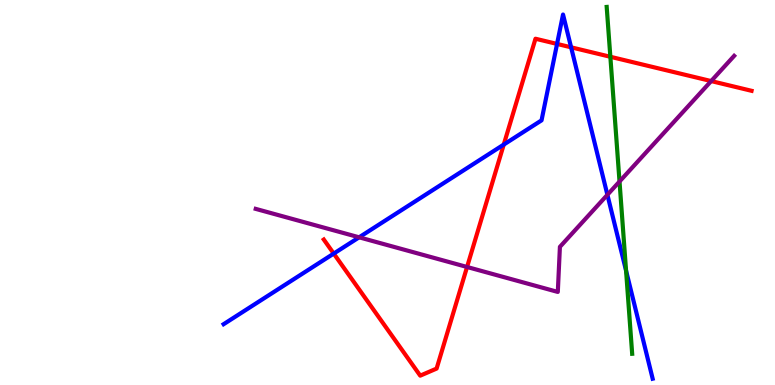[{'lines': ['blue', 'red'], 'intersections': [{'x': 4.31, 'y': 3.41}, {'x': 6.5, 'y': 6.24}, {'x': 7.19, 'y': 8.86}, {'x': 7.37, 'y': 8.77}]}, {'lines': ['green', 'red'], 'intersections': [{'x': 7.88, 'y': 8.53}]}, {'lines': ['purple', 'red'], 'intersections': [{'x': 6.03, 'y': 3.07}, {'x': 9.18, 'y': 7.89}]}, {'lines': ['blue', 'green'], 'intersections': [{'x': 8.08, 'y': 2.97}]}, {'lines': ['blue', 'purple'], 'intersections': [{'x': 4.63, 'y': 3.84}, {'x': 7.84, 'y': 4.94}]}, {'lines': ['green', 'purple'], 'intersections': [{'x': 7.99, 'y': 5.29}]}]